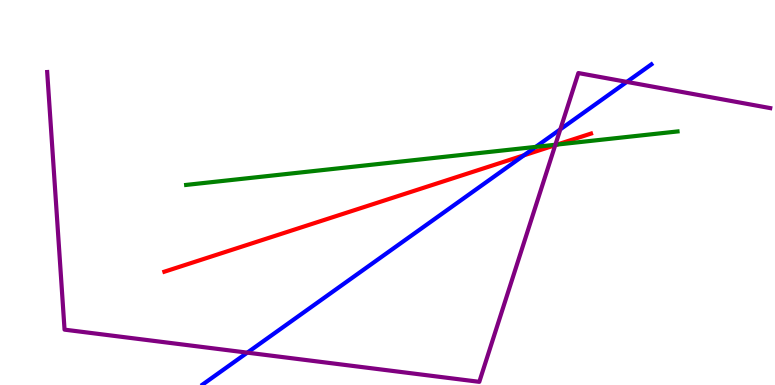[{'lines': ['blue', 'red'], 'intersections': [{'x': 6.76, 'y': 5.97}]}, {'lines': ['green', 'red'], 'intersections': [{'x': 7.19, 'y': 6.25}]}, {'lines': ['purple', 'red'], 'intersections': [{'x': 7.16, 'y': 6.23}]}, {'lines': ['blue', 'green'], 'intersections': [{'x': 6.91, 'y': 6.18}]}, {'lines': ['blue', 'purple'], 'intersections': [{'x': 3.19, 'y': 0.84}, {'x': 7.23, 'y': 6.64}, {'x': 8.09, 'y': 7.87}]}, {'lines': ['green', 'purple'], 'intersections': [{'x': 7.17, 'y': 6.24}]}]